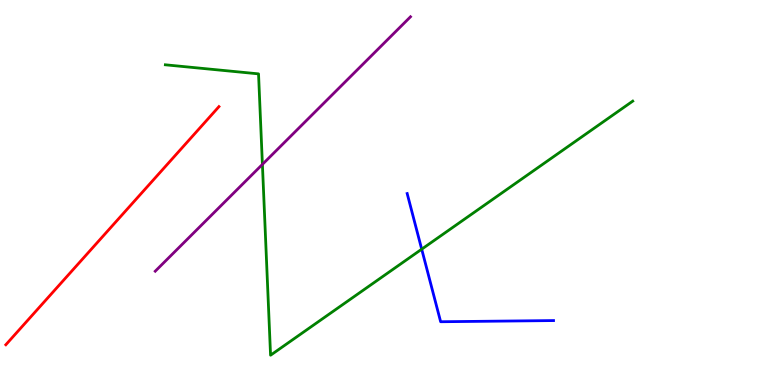[{'lines': ['blue', 'red'], 'intersections': []}, {'lines': ['green', 'red'], 'intersections': []}, {'lines': ['purple', 'red'], 'intersections': []}, {'lines': ['blue', 'green'], 'intersections': [{'x': 5.44, 'y': 3.53}]}, {'lines': ['blue', 'purple'], 'intersections': []}, {'lines': ['green', 'purple'], 'intersections': [{'x': 3.39, 'y': 5.73}]}]